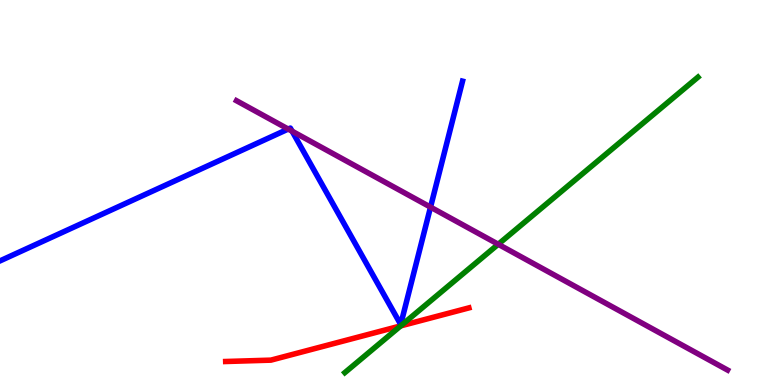[{'lines': ['blue', 'red'], 'intersections': []}, {'lines': ['green', 'red'], 'intersections': [{'x': 5.17, 'y': 1.54}]}, {'lines': ['purple', 'red'], 'intersections': []}, {'lines': ['blue', 'green'], 'intersections': []}, {'lines': ['blue', 'purple'], 'intersections': [{'x': 3.72, 'y': 6.65}, {'x': 3.77, 'y': 6.59}, {'x': 5.56, 'y': 4.62}]}, {'lines': ['green', 'purple'], 'intersections': [{'x': 6.43, 'y': 3.66}]}]